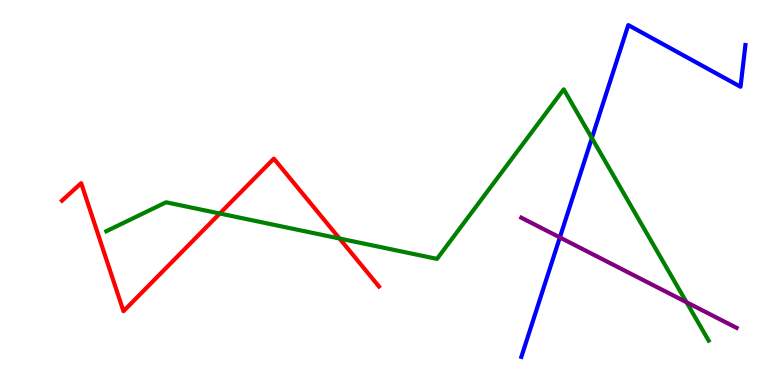[{'lines': ['blue', 'red'], 'intersections': []}, {'lines': ['green', 'red'], 'intersections': [{'x': 2.84, 'y': 4.45}, {'x': 4.38, 'y': 3.8}]}, {'lines': ['purple', 'red'], 'intersections': []}, {'lines': ['blue', 'green'], 'intersections': [{'x': 7.64, 'y': 6.41}]}, {'lines': ['blue', 'purple'], 'intersections': [{'x': 7.22, 'y': 3.83}]}, {'lines': ['green', 'purple'], 'intersections': [{'x': 8.86, 'y': 2.15}]}]